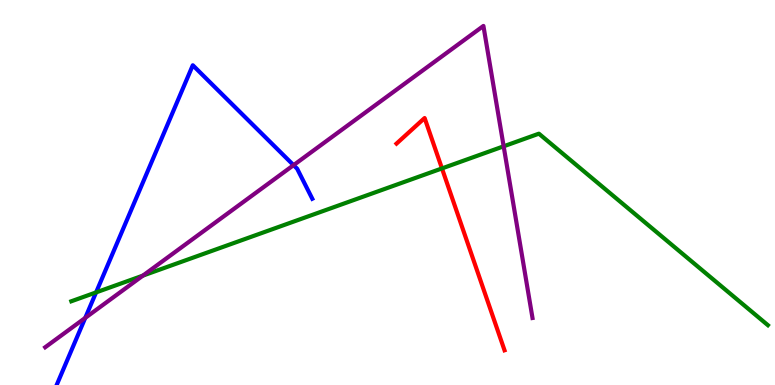[{'lines': ['blue', 'red'], 'intersections': []}, {'lines': ['green', 'red'], 'intersections': [{'x': 5.7, 'y': 5.63}]}, {'lines': ['purple', 'red'], 'intersections': []}, {'lines': ['blue', 'green'], 'intersections': [{'x': 1.24, 'y': 2.41}]}, {'lines': ['blue', 'purple'], 'intersections': [{'x': 1.1, 'y': 1.74}, {'x': 3.79, 'y': 5.71}]}, {'lines': ['green', 'purple'], 'intersections': [{'x': 1.84, 'y': 2.84}, {'x': 6.5, 'y': 6.2}]}]